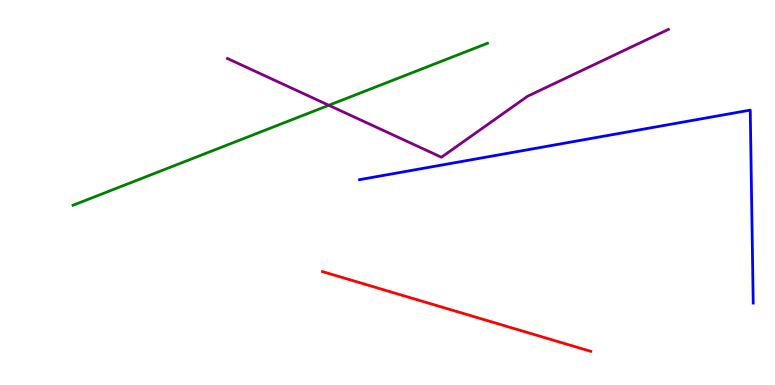[{'lines': ['blue', 'red'], 'intersections': []}, {'lines': ['green', 'red'], 'intersections': []}, {'lines': ['purple', 'red'], 'intersections': []}, {'lines': ['blue', 'green'], 'intersections': []}, {'lines': ['blue', 'purple'], 'intersections': []}, {'lines': ['green', 'purple'], 'intersections': [{'x': 4.24, 'y': 7.27}]}]